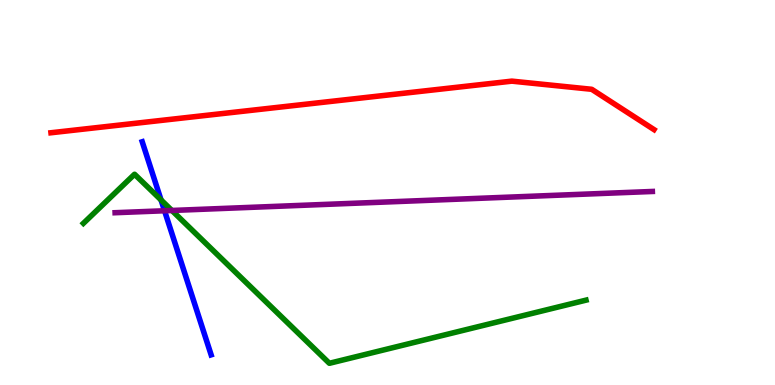[{'lines': ['blue', 'red'], 'intersections': []}, {'lines': ['green', 'red'], 'intersections': []}, {'lines': ['purple', 'red'], 'intersections': []}, {'lines': ['blue', 'green'], 'intersections': [{'x': 2.08, 'y': 4.81}]}, {'lines': ['blue', 'purple'], 'intersections': [{'x': 2.12, 'y': 4.53}]}, {'lines': ['green', 'purple'], 'intersections': [{'x': 2.22, 'y': 4.53}]}]